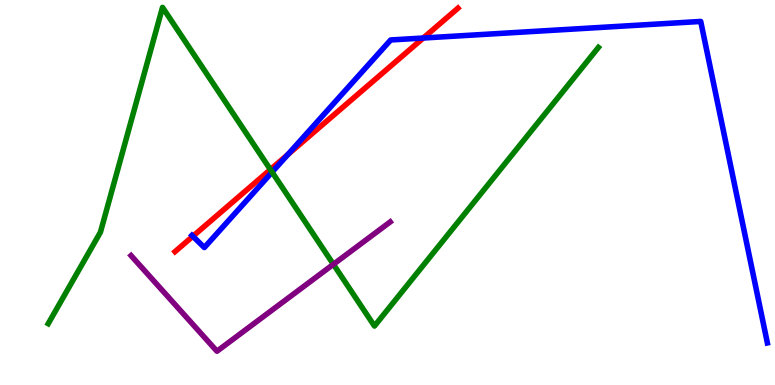[{'lines': ['blue', 'red'], 'intersections': [{'x': 2.49, 'y': 3.86}, {'x': 3.71, 'y': 5.98}, {'x': 5.46, 'y': 9.01}]}, {'lines': ['green', 'red'], 'intersections': [{'x': 3.49, 'y': 5.6}]}, {'lines': ['purple', 'red'], 'intersections': []}, {'lines': ['blue', 'green'], 'intersections': [{'x': 3.51, 'y': 5.53}]}, {'lines': ['blue', 'purple'], 'intersections': []}, {'lines': ['green', 'purple'], 'intersections': [{'x': 4.3, 'y': 3.13}]}]